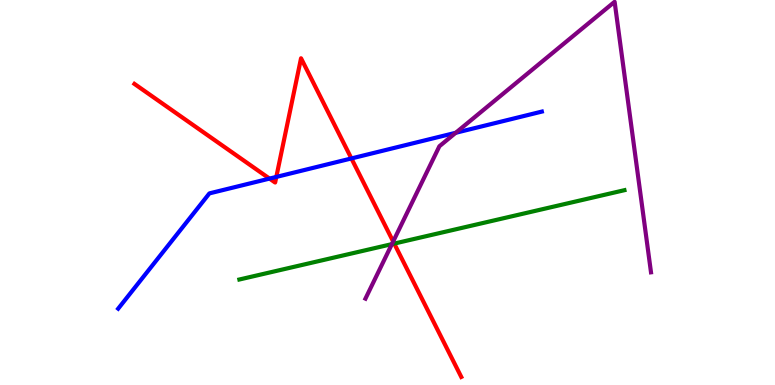[{'lines': ['blue', 'red'], 'intersections': [{'x': 3.48, 'y': 5.36}, {'x': 3.57, 'y': 5.4}, {'x': 4.53, 'y': 5.88}]}, {'lines': ['green', 'red'], 'intersections': [{'x': 5.09, 'y': 3.67}]}, {'lines': ['purple', 'red'], 'intersections': [{'x': 5.07, 'y': 3.73}]}, {'lines': ['blue', 'green'], 'intersections': []}, {'lines': ['blue', 'purple'], 'intersections': [{'x': 5.88, 'y': 6.55}]}, {'lines': ['green', 'purple'], 'intersections': [{'x': 5.06, 'y': 3.66}]}]